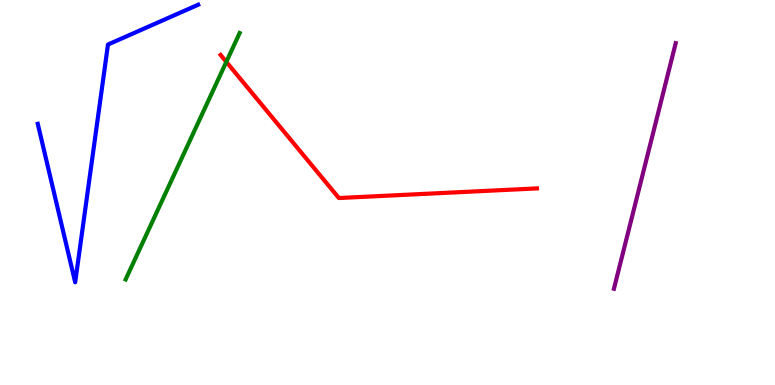[{'lines': ['blue', 'red'], 'intersections': []}, {'lines': ['green', 'red'], 'intersections': [{'x': 2.92, 'y': 8.39}]}, {'lines': ['purple', 'red'], 'intersections': []}, {'lines': ['blue', 'green'], 'intersections': []}, {'lines': ['blue', 'purple'], 'intersections': []}, {'lines': ['green', 'purple'], 'intersections': []}]